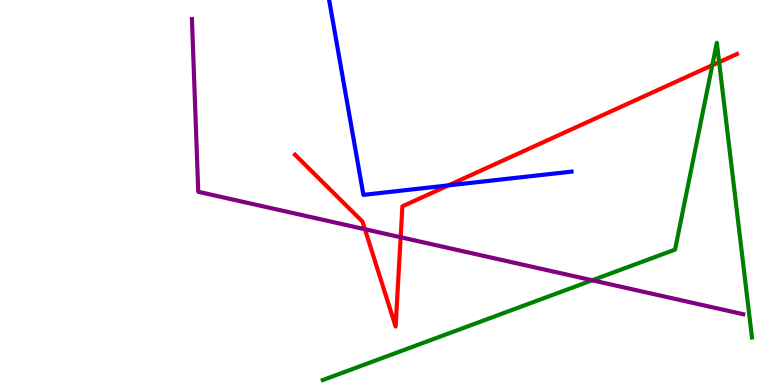[{'lines': ['blue', 'red'], 'intersections': [{'x': 5.79, 'y': 5.18}]}, {'lines': ['green', 'red'], 'intersections': [{'x': 9.19, 'y': 8.31}, {'x': 9.28, 'y': 8.39}]}, {'lines': ['purple', 'red'], 'intersections': [{'x': 4.71, 'y': 4.05}, {'x': 5.17, 'y': 3.84}]}, {'lines': ['blue', 'green'], 'intersections': []}, {'lines': ['blue', 'purple'], 'intersections': []}, {'lines': ['green', 'purple'], 'intersections': [{'x': 7.64, 'y': 2.72}]}]